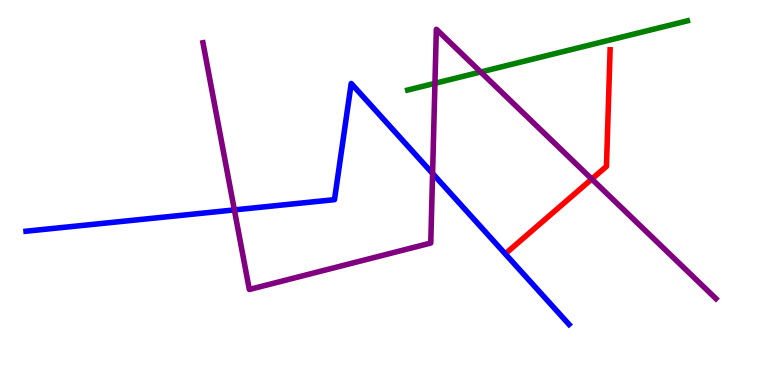[{'lines': ['blue', 'red'], 'intersections': []}, {'lines': ['green', 'red'], 'intersections': []}, {'lines': ['purple', 'red'], 'intersections': [{'x': 7.64, 'y': 5.35}]}, {'lines': ['blue', 'green'], 'intersections': []}, {'lines': ['blue', 'purple'], 'intersections': [{'x': 3.02, 'y': 4.55}, {'x': 5.58, 'y': 5.49}]}, {'lines': ['green', 'purple'], 'intersections': [{'x': 5.61, 'y': 7.84}, {'x': 6.2, 'y': 8.13}]}]